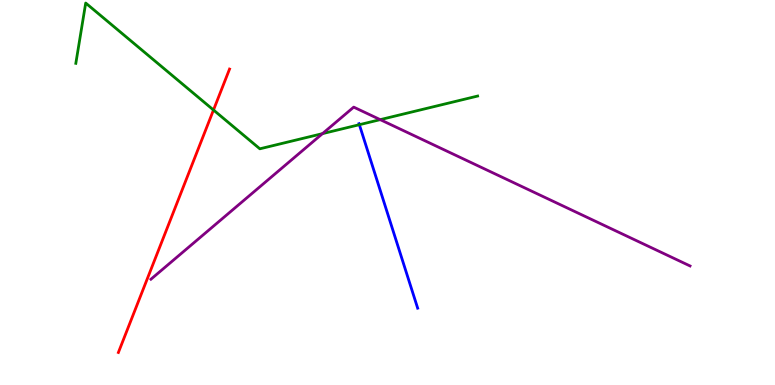[{'lines': ['blue', 'red'], 'intersections': []}, {'lines': ['green', 'red'], 'intersections': [{'x': 2.75, 'y': 7.14}]}, {'lines': ['purple', 'red'], 'intersections': []}, {'lines': ['blue', 'green'], 'intersections': [{'x': 4.64, 'y': 6.76}]}, {'lines': ['blue', 'purple'], 'intersections': []}, {'lines': ['green', 'purple'], 'intersections': [{'x': 4.16, 'y': 6.53}, {'x': 4.91, 'y': 6.89}]}]